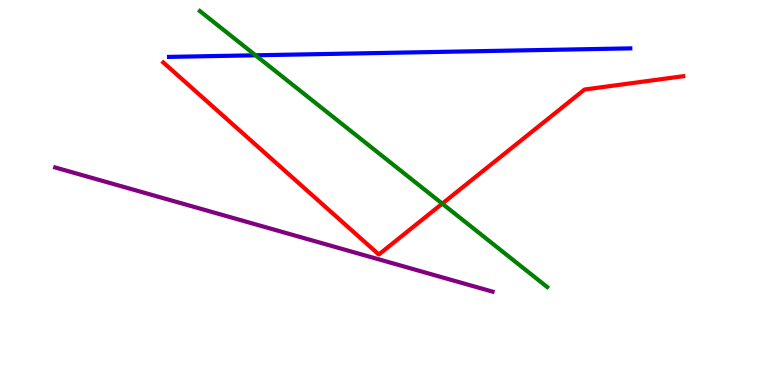[{'lines': ['blue', 'red'], 'intersections': []}, {'lines': ['green', 'red'], 'intersections': [{'x': 5.71, 'y': 4.71}]}, {'lines': ['purple', 'red'], 'intersections': []}, {'lines': ['blue', 'green'], 'intersections': [{'x': 3.3, 'y': 8.56}]}, {'lines': ['blue', 'purple'], 'intersections': []}, {'lines': ['green', 'purple'], 'intersections': []}]